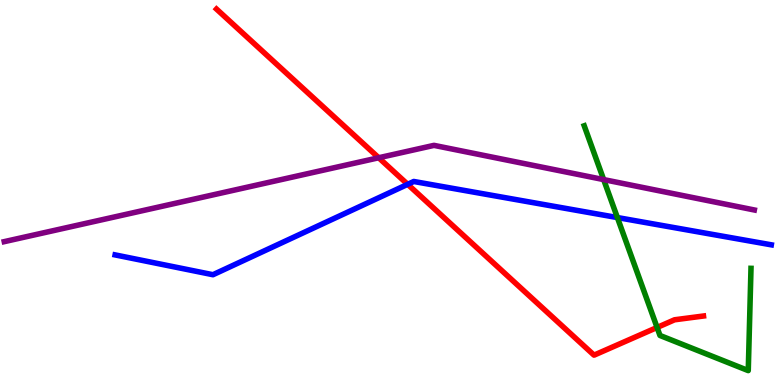[{'lines': ['blue', 'red'], 'intersections': [{'x': 5.26, 'y': 5.21}]}, {'lines': ['green', 'red'], 'intersections': [{'x': 8.48, 'y': 1.49}]}, {'lines': ['purple', 'red'], 'intersections': [{'x': 4.89, 'y': 5.9}]}, {'lines': ['blue', 'green'], 'intersections': [{'x': 7.97, 'y': 4.35}]}, {'lines': ['blue', 'purple'], 'intersections': []}, {'lines': ['green', 'purple'], 'intersections': [{'x': 7.79, 'y': 5.34}]}]